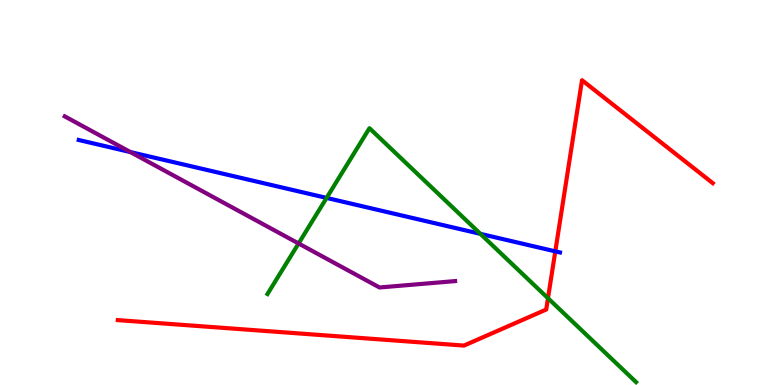[{'lines': ['blue', 'red'], 'intersections': [{'x': 7.17, 'y': 3.47}]}, {'lines': ['green', 'red'], 'intersections': [{'x': 7.07, 'y': 2.25}]}, {'lines': ['purple', 'red'], 'intersections': []}, {'lines': ['blue', 'green'], 'intersections': [{'x': 4.21, 'y': 4.86}, {'x': 6.2, 'y': 3.93}]}, {'lines': ['blue', 'purple'], 'intersections': [{'x': 1.68, 'y': 6.05}]}, {'lines': ['green', 'purple'], 'intersections': [{'x': 3.85, 'y': 3.68}]}]